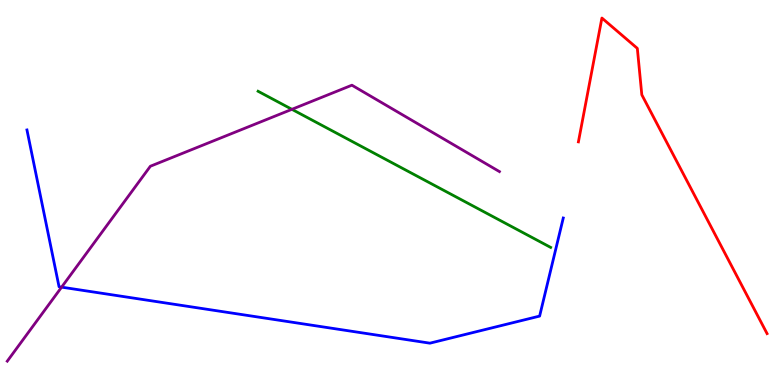[{'lines': ['blue', 'red'], 'intersections': []}, {'lines': ['green', 'red'], 'intersections': []}, {'lines': ['purple', 'red'], 'intersections': []}, {'lines': ['blue', 'green'], 'intersections': []}, {'lines': ['blue', 'purple'], 'intersections': [{'x': 0.795, 'y': 2.54}]}, {'lines': ['green', 'purple'], 'intersections': [{'x': 3.77, 'y': 7.16}]}]